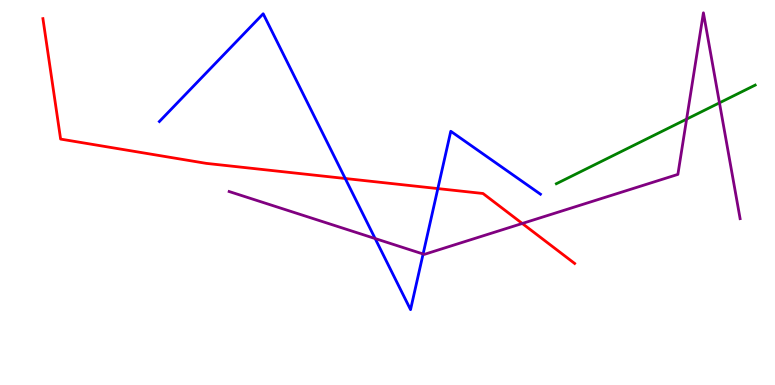[{'lines': ['blue', 'red'], 'intersections': [{'x': 4.45, 'y': 5.36}, {'x': 5.65, 'y': 5.1}]}, {'lines': ['green', 'red'], 'intersections': []}, {'lines': ['purple', 'red'], 'intersections': [{'x': 6.74, 'y': 4.2}]}, {'lines': ['blue', 'green'], 'intersections': []}, {'lines': ['blue', 'purple'], 'intersections': [{'x': 4.84, 'y': 3.8}, {'x': 5.46, 'y': 3.4}]}, {'lines': ['green', 'purple'], 'intersections': [{'x': 8.86, 'y': 6.91}, {'x': 9.28, 'y': 7.33}]}]